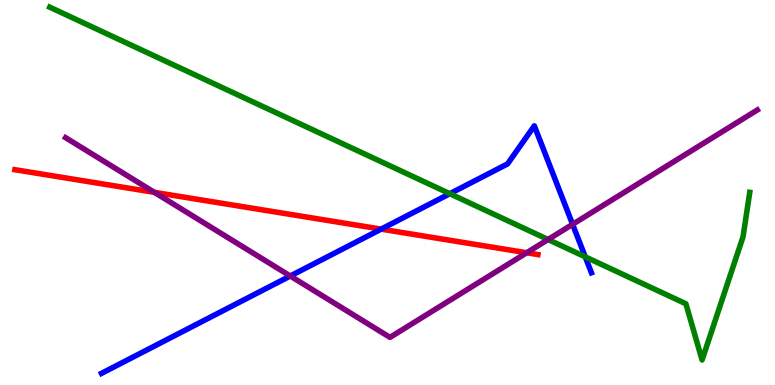[{'lines': ['blue', 'red'], 'intersections': [{'x': 4.92, 'y': 4.05}]}, {'lines': ['green', 'red'], 'intersections': []}, {'lines': ['purple', 'red'], 'intersections': [{'x': 1.99, 'y': 5.0}, {'x': 6.8, 'y': 3.44}]}, {'lines': ['blue', 'green'], 'intersections': [{'x': 5.8, 'y': 4.97}, {'x': 7.55, 'y': 3.33}]}, {'lines': ['blue', 'purple'], 'intersections': [{'x': 3.75, 'y': 2.83}, {'x': 7.39, 'y': 4.17}]}, {'lines': ['green', 'purple'], 'intersections': [{'x': 7.07, 'y': 3.78}]}]